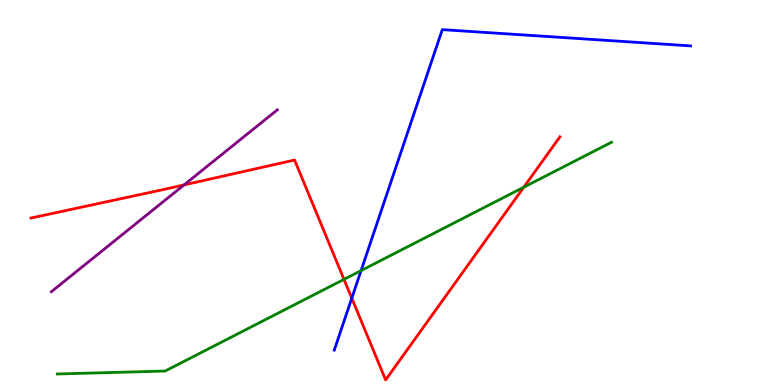[{'lines': ['blue', 'red'], 'intersections': [{'x': 4.54, 'y': 2.26}]}, {'lines': ['green', 'red'], 'intersections': [{'x': 4.44, 'y': 2.74}, {'x': 6.76, 'y': 5.14}]}, {'lines': ['purple', 'red'], 'intersections': [{'x': 2.38, 'y': 5.2}]}, {'lines': ['blue', 'green'], 'intersections': [{'x': 4.66, 'y': 2.97}]}, {'lines': ['blue', 'purple'], 'intersections': []}, {'lines': ['green', 'purple'], 'intersections': []}]